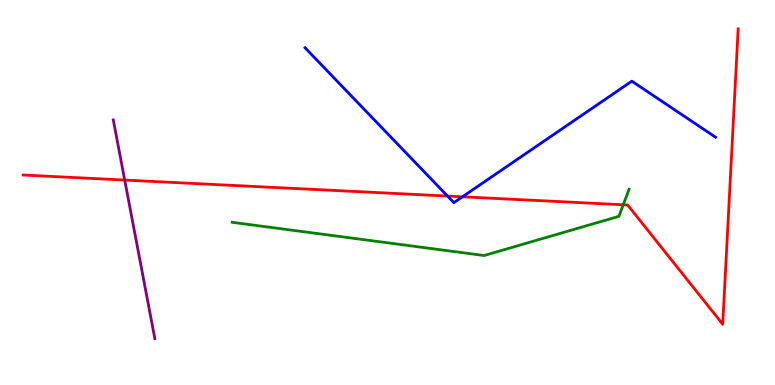[{'lines': ['blue', 'red'], 'intersections': [{'x': 5.77, 'y': 4.91}, {'x': 5.97, 'y': 4.89}]}, {'lines': ['green', 'red'], 'intersections': [{'x': 8.04, 'y': 4.68}]}, {'lines': ['purple', 'red'], 'intersections': [{'x': 1.61, 'y': 5.32}]}, {'lines': ['blue', 'green'], 'intersections': []}, {'lines': ['blue', 'purple'], 'intersections': []}, {'lines': ['green', 'purple'], 'intersections': []}]